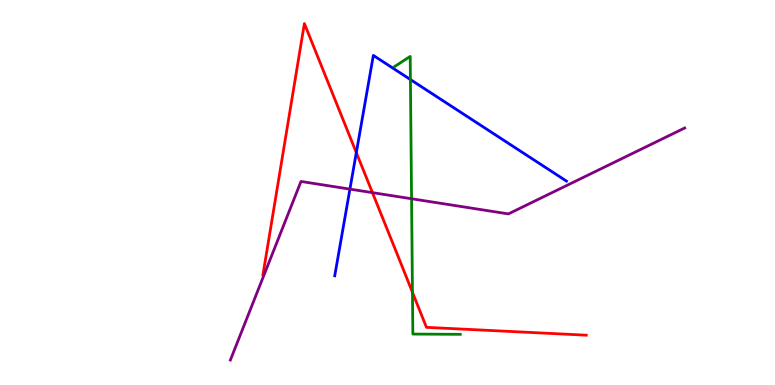[{'lines': ['blue', 'red'], 'intersections': [{'x': 4.6, 'y': 6.04}]}, {'lines': ['green', 'red'], 'intersections': [{'x': 5.32, 'y': 2.41}]}, {'lines': ['purple', 'red'], 'intersections': [{'x': 4.81, 'y': 5.0}]}, {'lines': ['blue', 'green'], 'intersections': [{'x': 5.3, 'y': 7.93}]}, {'lines': ['blue', 'purple'], 'intersections': [{'x': 4.52, 'y': 5.09}]}, {'lines': ['green', 'purple'], 'intersections': [{'x': 5.31, 'y': 4.84}]}]